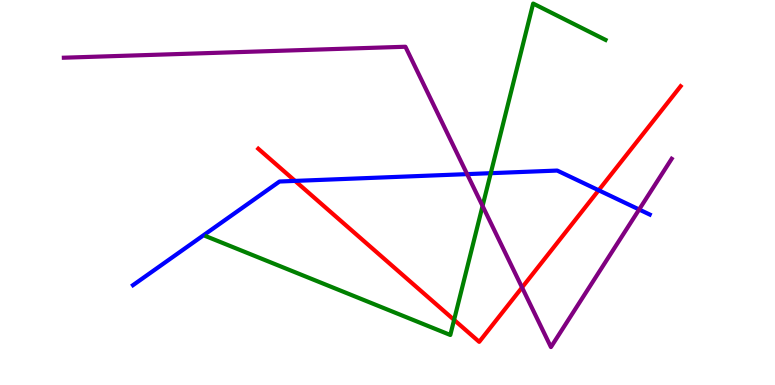[{'lines': ['blue', 'red'], 'intersections': [{'x': 3.81, 'y': 5.3}, {'x': 7.72, 'y': 5.06}]}, {'lines': ['green', 'red'], 'intersections': [{'x': 5.86, 'y': 1.69}]}, {'lines': ['purple', 'red'], 'intersections': [{'x': 6.74, 'y': 2.53}]}, {'lines': ['blue', 'green'], 'intersections': [{'x': 6.33, 'y': 5.5}]}, {'lines': ['blue', 'purple'], 'intersections': [{'x': 6.03, 'y': 5.48}, {'x': 8.25, 'y': 4.56}]}, {'lines': ['green', 'purple'], 'intersections': [{'x': 6.23, 'y': 4.65}]}]